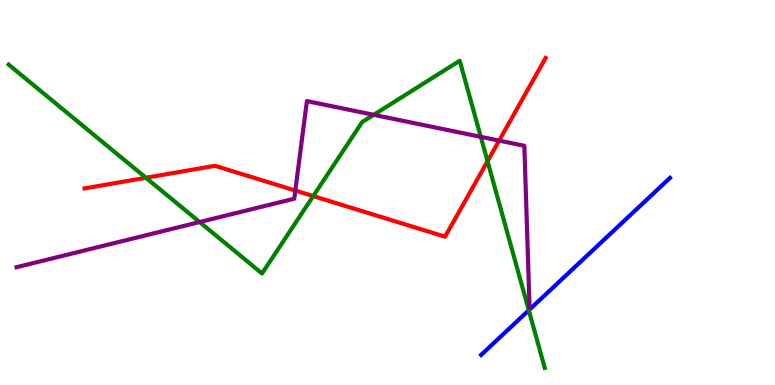[{'lines': ['blue', 'red'], 'intersections': []}, {'lines': ['green', 'red'], 'intersections': [{'x': 1.88, 'y': 5.38}, {'x': 4.04, 'y': 4.91}, {'x': 6.29, 'y': 5.81}]}, {'lines': ['purple', 'red'], 'intersections': [{'x': 3.81, 'y': 5.05}, {'x': 6.44, 'y': 6.35}]}, {'lines': ['blue', 'green'], 'intersections': [{'x': 6.82, 'y': 1.94}]}, {'lines': ['blue', 'purple'], 'intersections': []}, {'lines': ['green', 'purple'], 'intersections': [{'x': 2.58, 'y': 4.23}, {'x': 4.82, 'y': 7.02}, {'x': 6.2, 'y': 6.45}]}]